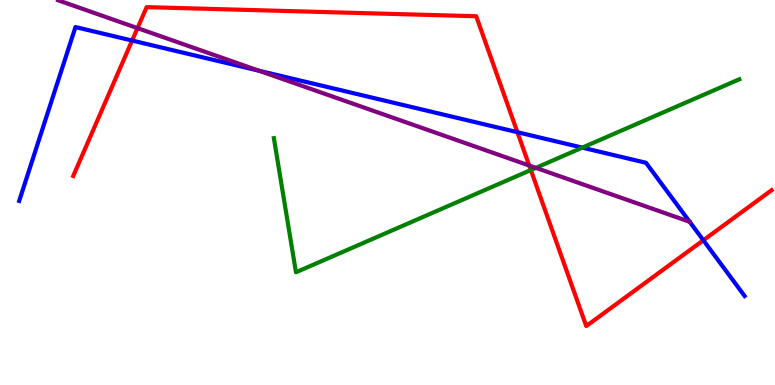[{'lines': ['blue', 'red'], 'intersections': [{'x': 1.7, 'y': 8.95}, {'x': 6.68, 'y': 6.57}, {'x': 9.08, 'y': 3.76}]}, {'lines': ['green', 'red'], 'intersections': [{'x': 6.85, 'y': 5.58}]}, {'lines': ['purple', 'red'], 'intersections': [{'x': 1.77, 'y': 9.27}, {'x': 6.83, 'y': 5.7}]}, {'lines': ['blue', 'green'], 'intersections': [{'x': 7.51, 'y': 6.17}]}, {'lines': ['blue', 'purple'], 'intersections': [{'x': 3.34, 'y': 8.16}]}, {'lines': ['green', 'purple'], 'intersections': [{'x': 6.91, 'y': 5.64}]}]